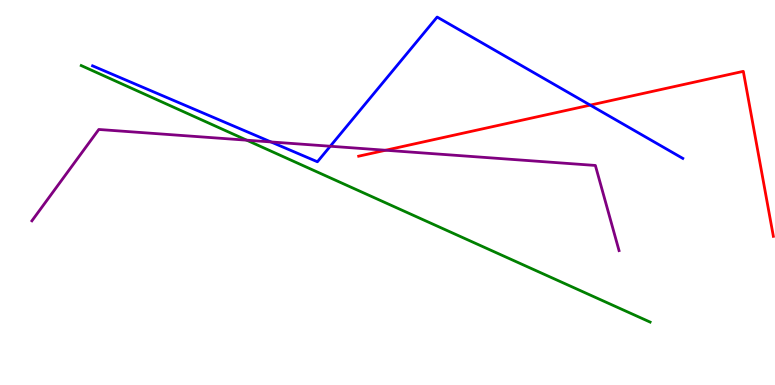[{'lines': ['blue', 'red'], 'intersections': [{'x': 7.62, 'y': 7.27}]}, {'lines': ['green', 'red'], 'intersections': []}, {'lines': ['purple', 'red'], 'intersections': [{'x': 4.98, 'y': 6.1}]}, {'lines': ['blue', 'green'], 'intersections': []}, {'lines': ['blue', 'purple'], 'intersections': [{'x': 3.5, 'y': 6.31}, {'x': 4.26, 'y': 6.2}]}, {'lines': ['green', 'purple'], 'intersections': [{'x': 3.18, 'y': 6.36}]}]